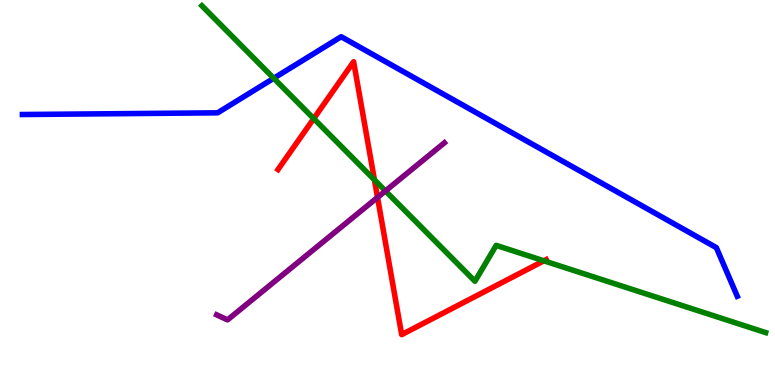[{'lines': ['blue', 'red'], 'intersections': []}, {'lines': ['green', 'red'], 'intersections': [{'x': 4.05, 'y': 6.92}, {'x': 4.83, 'y': 5.33}, {'x': 7.02, 'y': 3.23}]}, {'lines': ['purple', 'red'], 'intersections': [{'x': 4.87, 'y': 4.87}]}, {'lines': ['blue', 'green'], 'intersections': [{'x': 3.53, 'y': 7.97}]}, {'lines': ['blue', 'purple'], 'intersections': []}, {'lines': ['green', 'purple'], 'intersections': [{'x': 4.97, 'y': 5.04}]}]